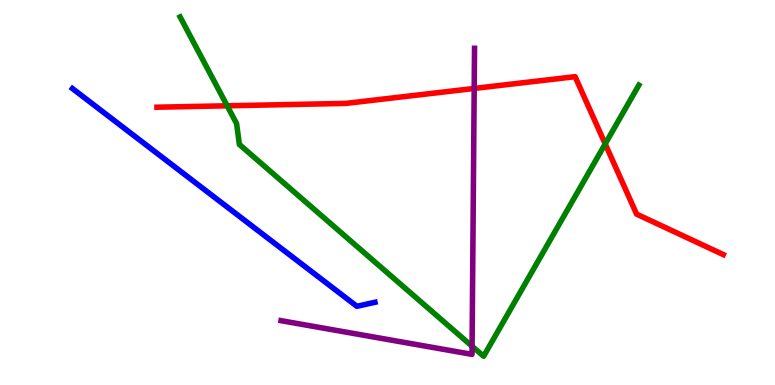[{'lines': ['blue', 'red'], 'intersections': []}, {'lines': ['green', 'red'], 'intersections': [{'x': 2.93, 'y': 7.25}, {'x': 7.81, 'y': 6.26}]}, {'lines': ['purple', 'red'], 'intersections': [{'x': 6.12, 'y': 7.7}]}, {'lines': ['blue', 'green'], 'intersections': []}, {'lines': ['blue', 'purple'], 'intersections': []}, {'lines': ['green', 'purple'], 'intersections': [{'x': 6.09, 'y': 1.01}]}]